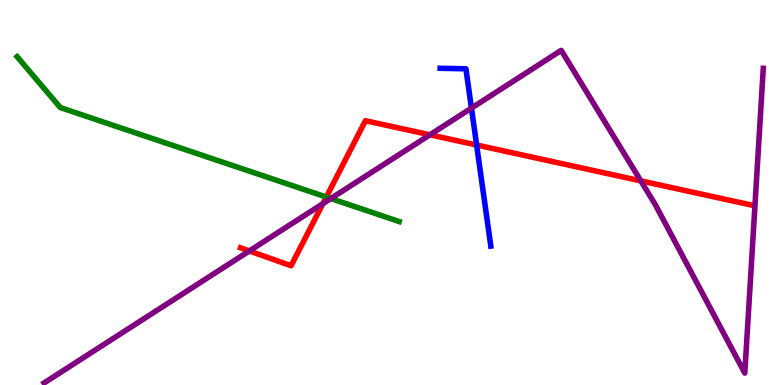[{'lines': ['blue', 'red'], 'intersections': [{'x': 6.15, 'y': 6.23}]}, {'lines': ['green', 'red'], 'intersections': [{'x': 4.21, 'y': 4.88}]}, {'lines': ['purple', 'red'], 'intersections': [{'x': 3.22, 'y': 3.48}, {'x': 4.17, 'y': 4.71}, {'x': 5.55, 'y': 6.5}, {'x': 8.27, 'y': 5.3}]}, {'lines': ['blue', 'green'], 'intersections': []}, {'lines': ['blue', 'purple'], 'intersections': [{'x': 6.08, 'y': 7.19}]}, {'lines': ['green', 'purple'], 'intersections': [{'x': 4.27, 'y': 4.84}]}]